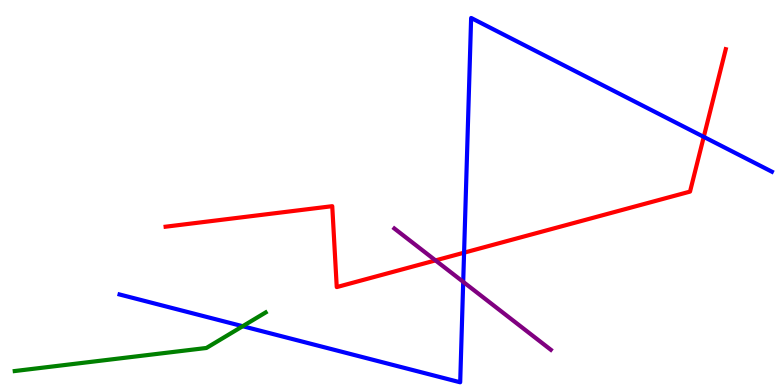[{'lines': ['blue', 'red'], 'intersections': [{'x': 5.99, 'y': 3.44}, {'x': 9.08, 'y': 6.45}]}, {'lines': ['green', 'red'], 'intersections': []}, {'lines': ['purple', 'red'], 'intersections': [{'x': 5.62, 'y': 3.24}]}, {'lines': ['blue', 'green'], 'intersections': [{'x': 3.13, 'y': 1.53}]}, {'lines': ['blue', 'purple'], 'intersections': [{'x': 5.98, 'y': 2.68}]}, {'lines': ['green', 'purple'], 'intersections': []}]